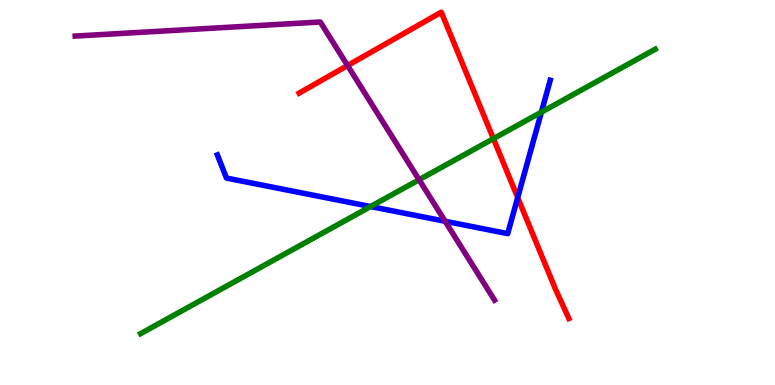[{'lines': ['blue', 'red'], 'intersections': [{'x': 6.68, 'y': 4.87}]}, {'lines': ['green', 'red'], 'intersections': [{'x': 6.37, 'y': 6.4}]}, {'lines': ['purple', 'red'], 'intersections': [{'x': 4.48, 'y': 8.3}]}, {'lines': ['blue', 'green'], 'intersections': [{'x': 4.78, 'y': 4.64}, {'x': 6.99, 'y': 7.09}]}, {'lines': ['blue', 'purple'], 'intersections': [{'x': 5.74, 'y': 4.25}]}, {'lines': ['green', 'purple'], 'intersections': [{'x': 5.41, 'y': 5.33}]}]